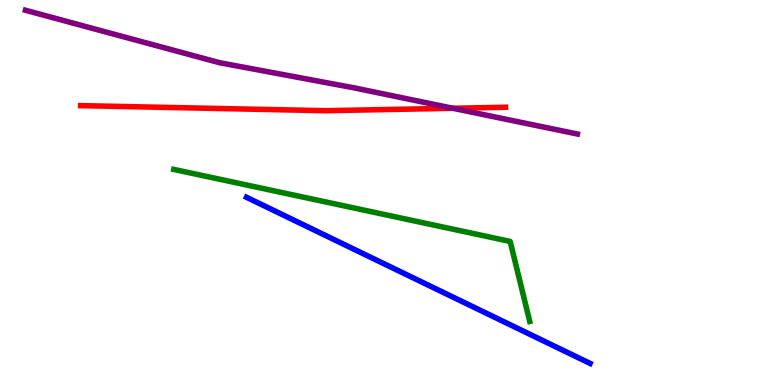[{'lines': ['blue', 'red'], 'intersections': []}, {'lines': ['green', 'red'], 'intersections': []}, {'lines': ['purple', 'red'], 'intersections': [{'x': 5.84, 'y': 7.19}]}, {'lines': ['blue', 'green'], 'intersections': []}, {'lines': ['blue', 'purple'], 'intersections': []}, {'lines': ['green', 'purple'], 'intersections': []}]